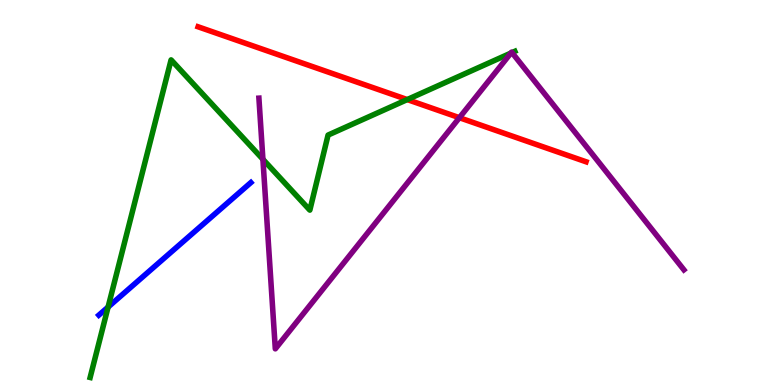[{'lines': ['blue', 'red'], 'intersections': []}, {'lines': ['green', 'red'], 'intersections': [{'x': 5.25, 'y': 7.41}]}, {'lines': ['purple', 'red'], 'intersections': [{'x': 5.93, 'y': 6.94}]}, {'lines': ['blue', 'green'], 'intersections': [{'x': 1.39, 'y': 2.02}]}, {'lines': ['blue', 'purple'], 'intersections': []}, {'lines': ['green', 'purple'], 'intersections': [{'x': 3.39, 'y': 5.86}, {'x': 6.59, 'y': 8.62}, {'x': 6.61, 'y': 8.63}]}]